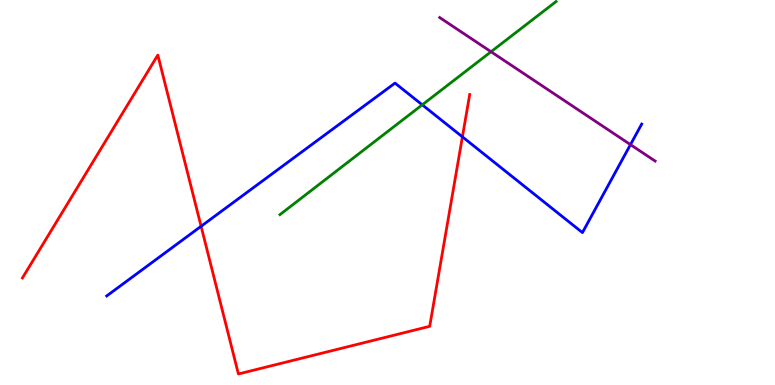[{'lines': ['blue', 'red'], 'intersections': [{'x': 2.59, 'y': 4.12}, {'x': 5.97, 'y': 6.45}]}, {'lines': ['green', 'red'], 'intersections': []}, {'lines': ['purple', 'red'], 'intersections': []}, {'lines': ['blue', 'green'], 'intersections': [{'x': 5.45, 'y': 7.28}]}, {'lines': ['blue', 'purple'], 'intersections': [{'x': 8.14, 'y': 6.24}]}, {'lines': ['green', 'purple'], 'intersections': [{'x': 6.34, 'y': 8.66}]}]